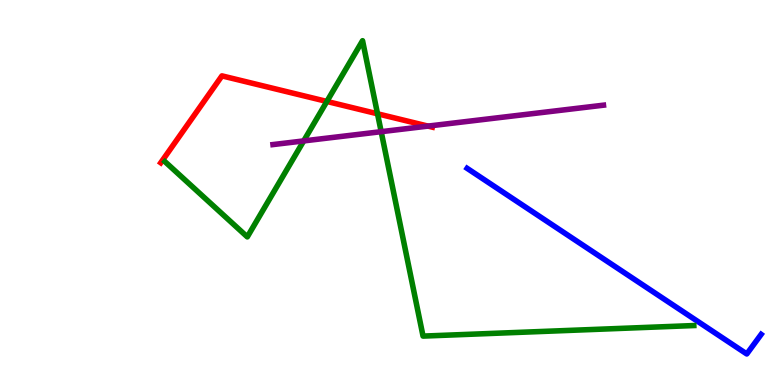[{'lines': ['blue', 'red'], 'intersections': []}, {'lines': ['green', 'red'], 'intersections': [{'x': 4.22, 'y': 7.36}, {'x': 4.87, 'y': 7.04}]}, {'lines': ['purple', 'red'], 'intersections': [{'x': 5.52, 'y': 6.72}]}, {'lines': ['blue', 'green'], 'intersections': []}, {'lines': ['blue', 'purple'], 'intersections': []}, {'lines': ['green', 'purple'], 'intersections': [{'x': 3.92, 'y': 6.34}, {'x': 4.92, 'y': 6.58}]}]